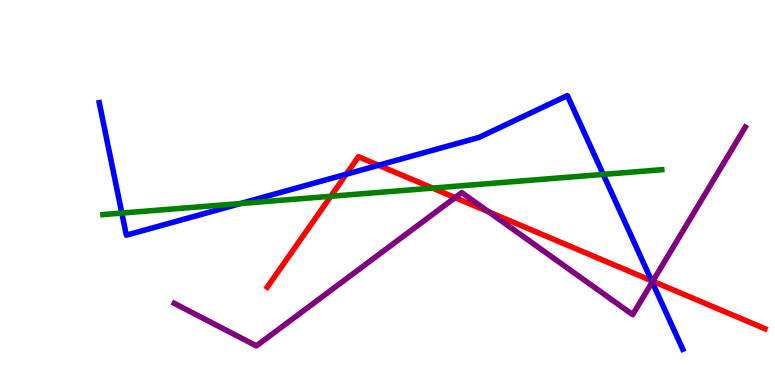[{'lines': ['blue', 'red'], 'intersections': [{'x': 4.47, 'y': 5.47}, {'x': 4.89, 'y': 5.71}, {'x': 8.41, 'y': 2.71}]}, {'lines': ['green', 'red'], 'intersections': [{'x': 4.27, 'y': 4.9}, {'x': 5.58, 'y': 5.11}]}, {'lines': ['purple', 'red'], 'intersections': [{'x': 5.87, 'y': 4.87}, {'x': 6.31, 'y': 4.5}, {'x': 8.42, 'y': 2.7}]}, {'lines': ['blue', 'green'], 'intersections': [{'x': 1.57, 'y': 4.47}, {'x': 3.1, 'y': 4.71}, {'x': 7.78, 'y': 5.47}]}, {'lines': ['blue', 'purple'], 'intersections': [{'x': 8.42, 'y': 2.67}]}, {'lines': ['green', 'purple'], 'intersections': []}]